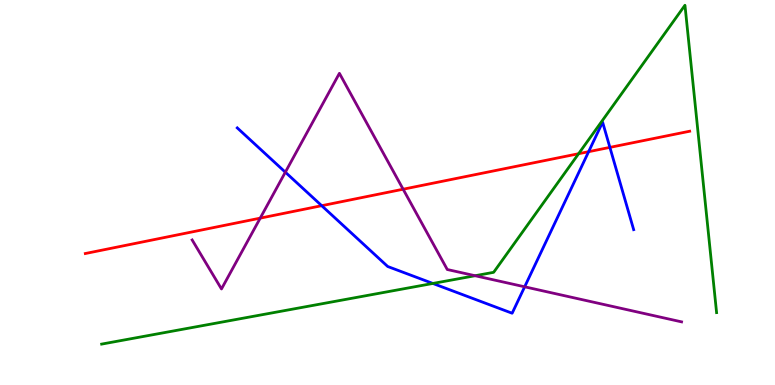[{'lines': ['blue', 'red'], 'intersections': [{'x': 4.15, 'y': 4.66}, {'x': 7.6, 'y': 6.06}, {'x': 7.87, 'y': 6.17}]}, {'lines': ['green', 'red'], 'intersections': [{'x': 7.47, 'y': 6.01}]}, {'lines': ['purple', 'red'], 'intersections': [{'x': 3.36, 'y': 4.33}, {'x': 5.2, 'y': 5.09}]}, {'lines': ['blue', 'green'], 'intersections': [{'x': 5.59, 'y': 2.64}]}, {'lines': ['blue', 'purple'], 'intersections': [{'x': 3.68, 'y': 5.53}, {'x': 6.77, 'y': 2.55}]}, {'lines': ['green', 'purple'], 'intersections': [{'x': 6.13, 'y': 2.84}]}]